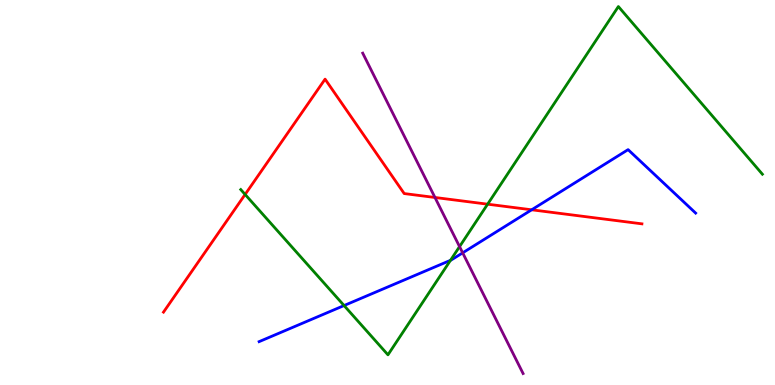[{'lines': ['blue', 'red'], 'intersections': [{'x': 6.86, 'y': 4.55}]}, {'lines': ['green', 'red'], 'intersections': [{'x': 3.16, 'y': 4.95}, {'x': 6.29, 'y': 4.7}]}, {'lines': ['purple', 'red'], 'intersections': [{'x': 5.61, 'y': 4.87}]}, {'lines': ['blue', 'green'], 'intersections': [{'x': 4.44, 'y': 2.06}, {'x': 5.81, 'y': 3.24}]}, {'lines': ['blue', 'purple'], 'intersections': [{'x': 5.97, 'y': 3.43}]}, {'lines': ['green', 'purple'], 'intersections': [{'x': 5.93, 'y': 3.59}]}]